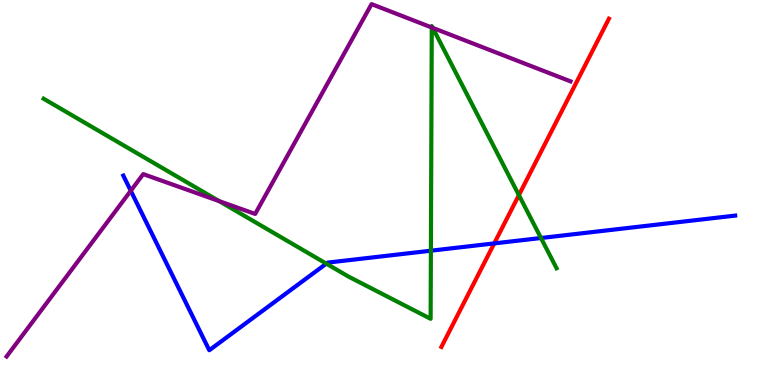[{'lines': ['blue', 'red'], 'intersections': [{'x': 6.38, 'y': 3.68}]}, {'lines': ['green', 'red'], 'intersections': [{'x': 6.7, 'y': 4.93}]}, {'lines': ['purple', 'red'], 'intersections': []}, {'lines': ['blue', 'green'], 'intersections': [{'x': 4.21, 'y': 3.15}, {'x': 5.56, 'y': 3.49}, {'x': 6.98, 'y': 3.82}]}, {'lines': ['blue', 'purple'], 'intersections': [{'x': 1.69, 'y': 5.05}]}, {'lines': ['green', 'purple'], 'intersections': [{'x': 2.83, 'y': 4.78}, {'x': 5.57, 'y': 9.29}, {'x': 5.58, 'y': 9.28}]}]